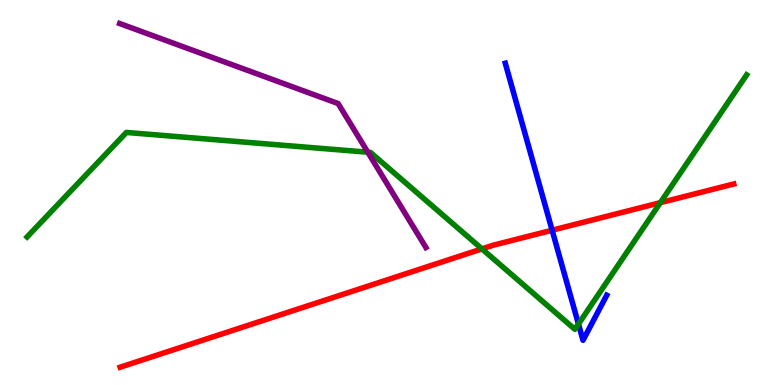[{'lines': ['blue', 'red'], 'intersections': [{'x': 7.12, 'y': 4.02}]}, {'lines': ['green', 'red'], 'intersections': [{'x': 6.22, 'y': 3.54}, {'x': 8.52, 'y': 4.74}]}, {'lines': ['purple', 'red'], 'intersections': []}, {'lines': ['blue', 'green'], 'intersections': [{'x': 7.46, 'y': 1.58}]}, {'lines': ['blue', 'purple'], 'intersections': []}, {'lines': ['green', 'purple'], 'intersections': [{'x': 4.75, 'y': 6.05}]}]